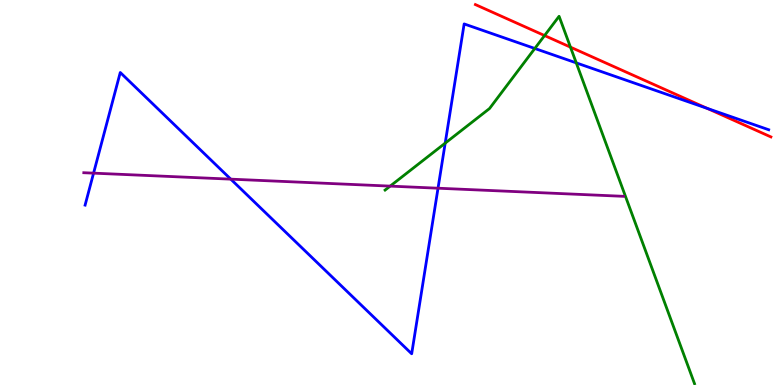[{'lines': ['blue', 'red'], 'intersections': [{'x': 9.12, 'y': 7.19}]}, {'lines': ['green', 'red'], 'intersections': [{'x': 7.03, 'y': 9.08}, {'x': 7.36, 'y': 8.78}]}, {'lines': ['purple', 'red'], 'intersections': []}, {'lines': ['blue', 'green'], 'intersections': [{'x': 5.74, 'y': 6.28}, {'x': 6.9, 'y': 8.74}, {'x': 7.44, 'y': 8.37}]}, {'lines': ['blue', 'purple'], 'intersections': [{'x': 1.21, 'y': 5.5}, {'x': 2.98, 'y': 5.35}, {'x': 5.65, 'y': 5.11}]}, {'lines': ['green', 'purple'], 'intersections': [{'x': 5.03, 'y': 5.17}]}]